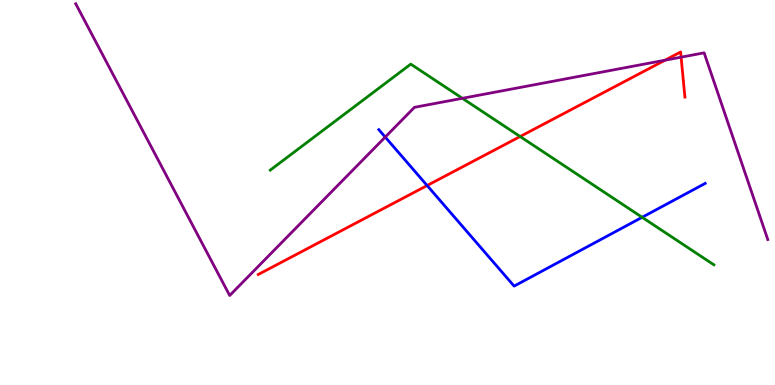[{'lines': ['blue', 'red'], 'intersections': [{'x': 5.51, 'y': 5.18}]}, {'lines': ['green', 'red'], 'intersections': [{'x': 6.71, 'y': 6.45}]}, {'lines': ['purple', 'red'], 'intersections': [{'x': 8.58, 'y': 8.44}, {'x': 8.79, 'y': 8.52}]}, {'lines': ['blue', 'green'], 'intersections': [{'x': 8.29, 'y': 4.36}]}, {'lines': ['blue', 'purple'], 'intersections': [{'x': 4.97, 'y': 6.44}]}, {'lines': ['green', 'purple'], 'intersections': [{'x': 5.97, 'y': 7.45}]}]